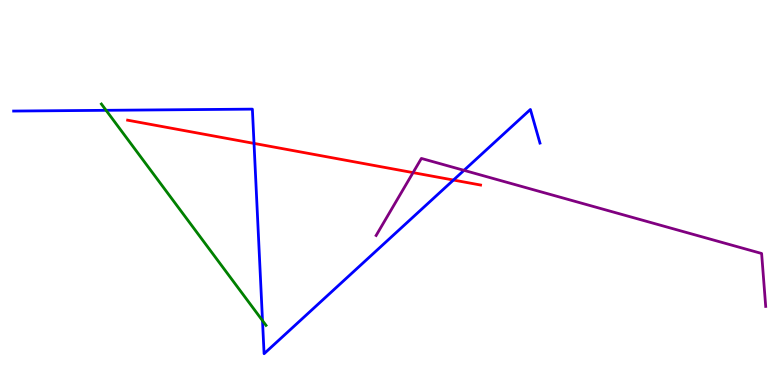[{'lines': ['blue', 'red'], 'intersections': [{'x': 3.28, 'y': 6.28}, {'x': 5.85, 'y': 5.32}]}, {'lines': ['green', 'red'], 'intersections': []}, {'lines': ['purple', 'red'], 'intersections': [{'x': 5.33, 'y': 5.52}]}, {'lines': ['blue', 'green'], 'intersections': [{'x': 1.37, 'y': 7.13}, {'x': 3.39, 'y': 1.67}]}, {'lines': ['blue', 'purple'], 'intersections': [{'x': 5.99, 'y': 5.58}]}, {'lines': ['green', 'purple'], 'intersections': []}]